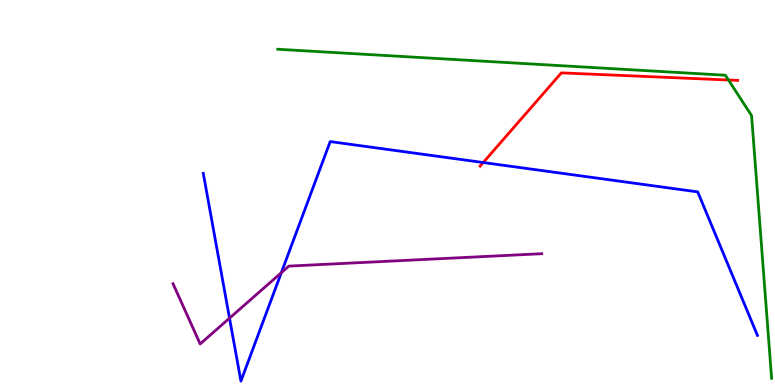[{'lines': ['blue', 'red'], 'intersections': [{'x': 6.24, 'y': 5.78}]}, {'lines': ['green', 'red'], 'intersections': [{'x': 9.4, 'y': 7.92}]}, {'lines': ['purple', 'red'], 'intersections': []}, {'lines': ['blue', 'green'], 'intersections': []}, {'lines': ['blue', 'purple'], 'intersections': [{'x': 2.96, 'y': 1.74}, {'x': 3.63, 'y': 2.92}]}, {'lines': ['green', 'purple'], 'intersections': []}]